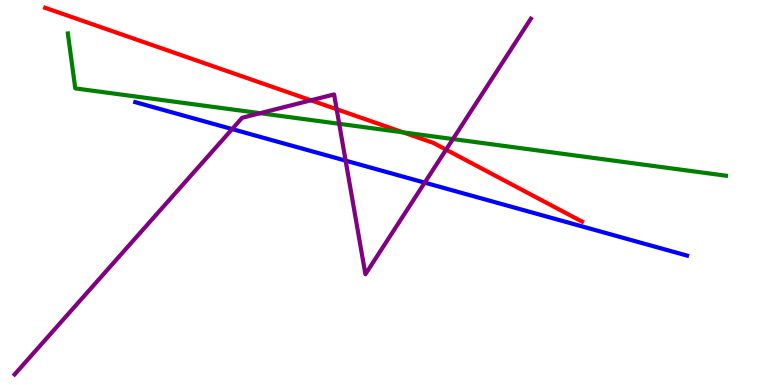[{'lines': ['blue', 'red'], 'intersections': []}, {'lines': ['green', 'red'], 'intersections': [{'x': 5.2, 'y': 6.56}]}, {'lines': ['purple', 'red'], 'intersections': [{'x': 4.01, 'y': 7.39}, {'x': 4.34, 'y': 7.16}, {'x': 5.76, 'y': 6.11}]}, {'lines': ['blue', 'green'], 'intersections': []}, {'lines': ['blue', 'purple'], 'intersections': [{'x': 3.0, 'y': 6.65}, {'x': 4.46, 'y': 5.83}, {'x': 5.48, 'y': 5.26}]}, {'lines': ['green', 'purple'], 'intersections': [{'x': 3.36, 'y': 7.06}, {'x': 4.38, 'y': 6.78}, {'x': 5.84, 'y': 6.39}]}]